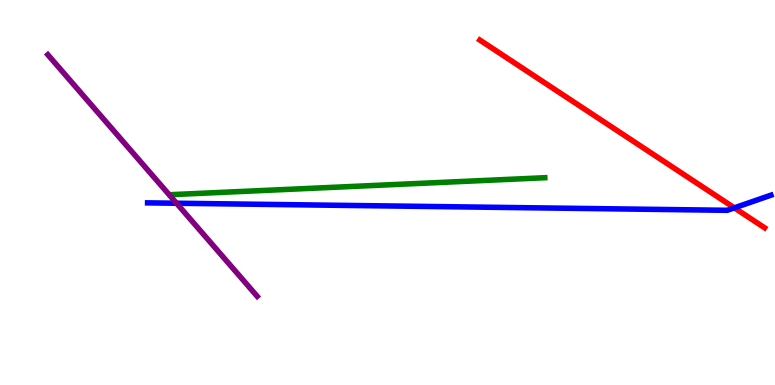[{'lines': ['blue', 'red'], 'intersections': [{'x': 9.48, 'y': 4.6}]}, {'lines': ['green', 'red'], 'intersections': []}, {'lines': ['purple', 'red'], 'intersections': []}, {'lines': ['blue', 'green'], 'intersections': []}, {'lines': ['blue', 'purple'], 'intersections': [{'x': 2.28, 'y': 4.72}]}, {'lines': ['green', 'purple'], 'intersections': []}]